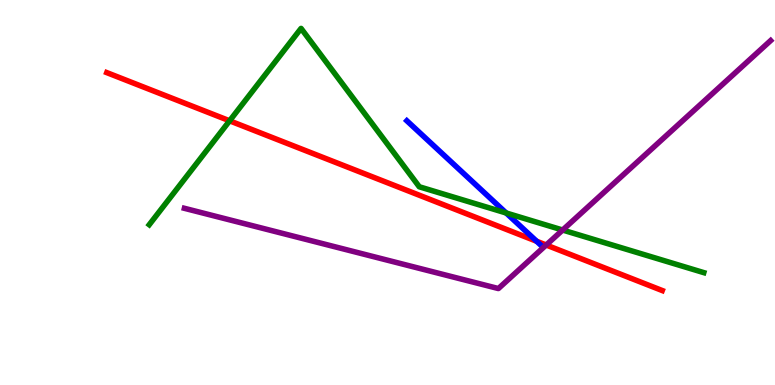[{'lines': ['blue', 'red'], 'intersections': [{'x': 6.92, 'y': 3.73}]}, {'lines': ['green', 'red'], 'intersections': [{'x': 2.96, 'y': 6.86}]}, {'lines': ['purple', 'red'], 'intersections': [{'x': 7.05, 'y': 3.64}]}, {'lines': ['blue', 'green'], 'intersections': [{'x': 6.53, 'y': 4.47}]}, {'lines': ['blue', 'purple'], 'intersections': []}, {'lines': ['green', 'purple'], 'intersections': [{'x': 7.26, 'y': 4.03}]}]